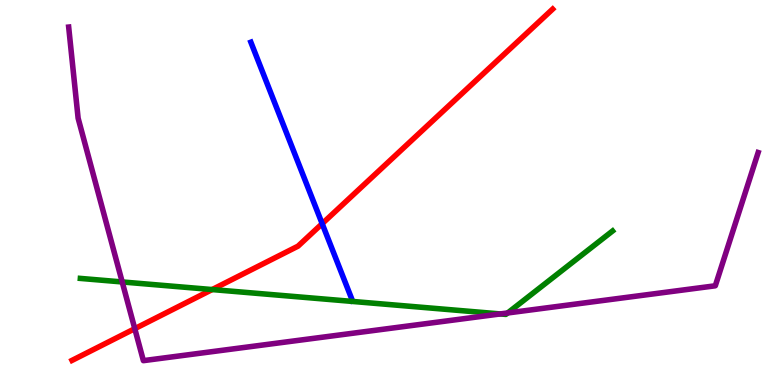[{'lines': ['blue', 'red'], 'intersections': [{'x': 4.16, 'y': 4.19}]}, {'lines': ['green', 'red'], 'intersections': [{'x': 2.74, 'y': 2.48}]}, {'lines': ['purple', 'red'], 'intersections': [{'x': 1.74, 'y': 1.46}]}, {'lines': ['blue', 'green'], 'intersections': []}, {'lines': ['blue', 'purple'], 'intersections': []}, {'lines': ['green', 'purple'], 'intersections': [{'x': 1.58, 'y': 2.68}, {'x': 6.45, 'y': 1.85}, {'x': 6.55, 'y': 1.87}]}]